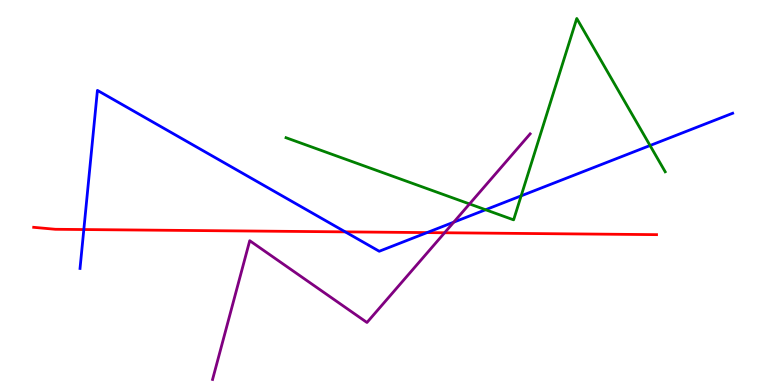[{'lines': ['blue', 'red'], 'intersections': [{'x': 1.08, 'y': 4.04}, {'x': 4.46, 'y': 3.98}, {'x': 5.51, 'y': 3.96}]}, {'lines': ['green', 'red'], 'intersections': []}, {'lines': ['purple', 'red'], 'intersections': [{'x': 5.74, 'y': 3.95}]}, {'lines': ['blue', 'green'], 'intersections': [{'x': 6.27, 'y': 4.55}, {'x': 6.72, 'y': 4.91}, {'x': 8.39, 'y': 6.22}]}, {'lines': ['blue', 'purple'], 'intersections': [{'x': 5.86, 'y': 4.23}]}, {'lines': ['green', 'purple'], 'intersections': [{'x': 6.06, 'y': 4.7}]}]